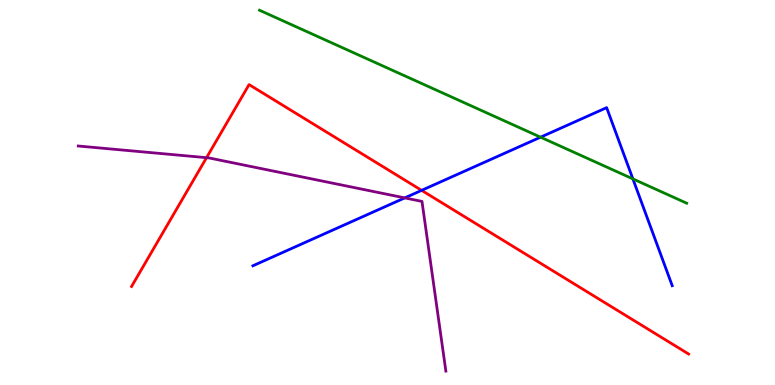[{'lines': ['blue', 'red'], 'intersections': [{'x': 5.44, 'y': 5.06}]}, {'lines': ['green', 'red'], 'intersections': []}, {'lines': ['purple', 'red'], 'intersections': [{'x': 2.66, 'y': 5.9}]}, {'lines': ['blue', 'green'], 'intersections': [{'x': 6.98, 'y': 6.44}, {'x': 8.17, 'y': 5.35}]}, {'lines': ['blue', 'purple'], 'intersections': [{'x': 5.22, 'y': 4.86}]}, {'lines': ['green', 'purple'], 'intersections': []}]